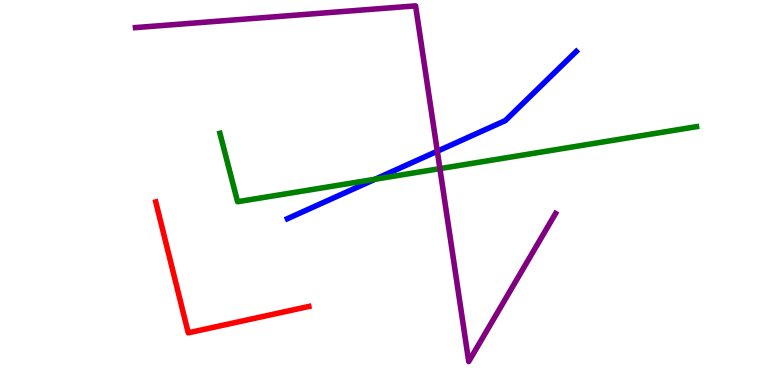[{'lines': ['blue', 'red'], 'intersections': []}, {'lines': ['green', 'red'], 'intersections': []}, {'lines': ['purple', 'red'], 'intersections': []}, {'lines': ['blue', 'green'], 'intersections': [{'x': 4.84, 'y': 5.34}]}, {'lines': ['blue', 'purple'], 'intersections': [{'x': 5.64, 'y': 6.07}]}, {'lines': ['green', 'purple'], 'intersections': [{'x': 5.68, 'y': 5.62}]}]